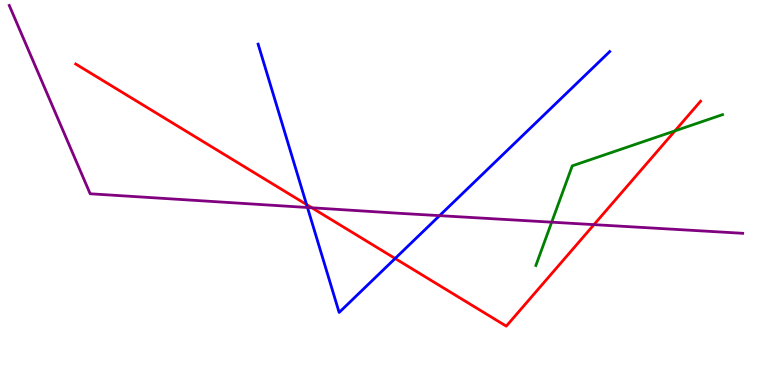[{'lines': ['blue', 'red'], 'intersections': [{'x': 3.96, 'y': 4.69}, {'x': 5.1, 'y': 3.29}]}, {'lines': ['green', 'red'], 'intersections': [{'x': 8.71, 'y': 6.6}]}, {'lines': ['purple', 'red'], 'intersections': [{'x': 4.02, 'y': 4.6}, {'x': 7.66, 'y': 4.17}]}, {'lines': ['blue', 'green'], 'intersections': []}, {'lines': ['blue', 'purple'], 'intersections': [{'x': 3.97, 'y': 4.61}, {'x': 5.67, 'y': 4.4}]}, {'lines': ['green', 'purple'], 'intersections': [{'x': 7.12, 'y': 4.23}]}]